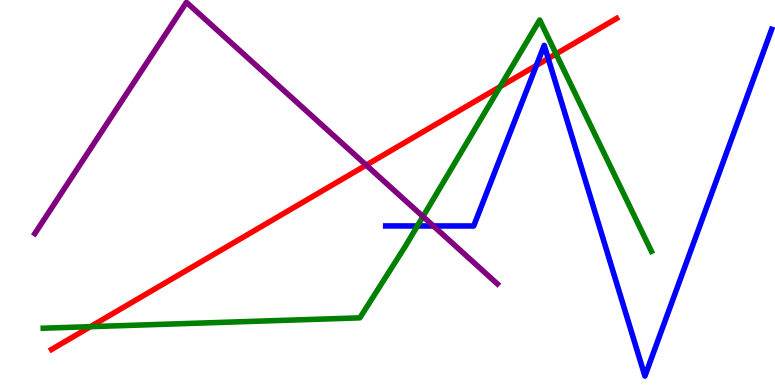[{'lines': ['blue', 'red'], 'intersections': [{'x': 6.92, 'y': 8.3}, {'x': 7.07, 'y': 8.48}]}, {'lines': ['green', 'red'], 'intersections': [{'x': 1.17, 'y': 1.52}, {'x': 6.45, 'y': 7.75}, {'x': 7.18, 'y': 8.6}]}, {'lines': ['purple', 'red'], 'intersections': [{'x': 4.73, 'y': 5.71}]}, {'lines': ['blue', 'green'], 'intersections': [{'x': 5.39, 'y': 4.13}]}, {'lines': ['blue', 'purple'], 'intersections': [{'x': 5.59, 'y': 4.13}]}, {'lines': ['green', 'purple'], 'intersections': [{'x': 5.46, 'y': 4.38}]}]